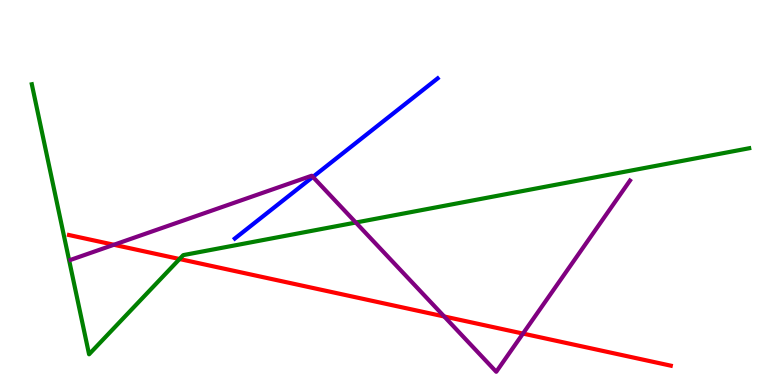[{'lines': ['blue', 'red'], 'intersections': []}, {'lines': ['green', 'red'], 'intersections': [{'x': 2.32, 'y': 3.27}]}, {'lines': ['purple', 'red'], 'intersections': [{'x': 1.47, 'y': 3.64}, {'x': 5.73, 'y': 1.78}, {'x': 6.75, 'y': 1.34}]}, {'lines': ['blue', 'green'], 'intersections': []}, {'lines': ['blue', 'purple'], 'intersections': [{'x': 4.04, 'y': 5.41}]}, {'lines': ['green', 'purple'], 'intersections': [{'x': 4.59, 'y': 4.22}]}]